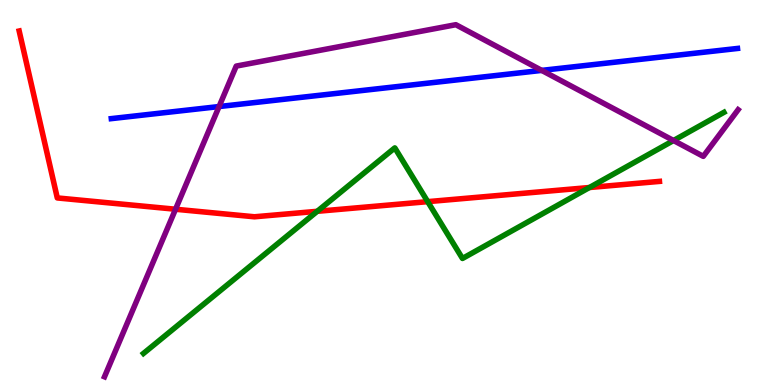[{'lines': ['blue', 'red'], 'intersections': []}, {'lines': ['green', 'red'], 'intersections': [{'x': 4.09, 'y': 4.51}, {'x': 5.52, 'y': 4.76}, {'x': 7.61, 'y': 5.13}]}, {'lines': ['purple', 'red'], 'intersections': [{'x': 2.26, 'y': 4.57}]}, {'lines': ['blue', 'green'], 'intersections': []}, {'lines': ['blue', 'purple'], 'intersections': [{'x': 2.83, 'y': 7.23}, {'x': 6.99, 'y': 8.17}]}, {'lines': ['green', 'purple'], 'intersections': [{'x': 8.69, 'y': 6.35}]}]